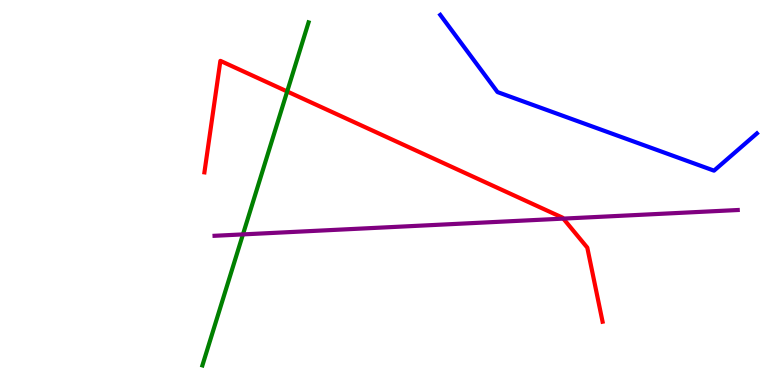[{'lines': ['blue', 'red'], 'intersections': []}, {'lines': ['green', 'red'], 'intersections': [{'x': 3.71, 'y': 7.62}]}, {'lines': ['purple', 'red'], 'intersections': [{'x': 7.27, 'y': 4.32}]}, {'lines': ['blue', 'green'], 'intersections': []}, {'lines': ['blue', 'purple'], 'intersections': []}, {'lines': ['green', 'purple'], 'intersections': [{'x': 3.13, 'y': 3.91}]}]